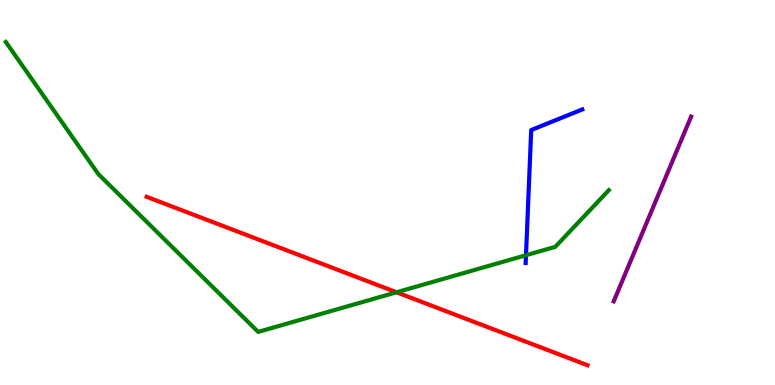[{'lines': ['blue', 'red'], 'intersections': []}, {'lines': ['green', 'red'], 'intersections': [{'x': 5.12, 'y': 2.41}]}, {'lines': ['purple', 'red'], 'intersections': []}, {'lines': ['blue', 'green'], 'intersections': [{'x': 6.79, 'y': 3.37}]}, {'lines': ['blue', 'purple'], 'intersections': []}, {'lines': ['green', 'purple'], 'intersections': []}]